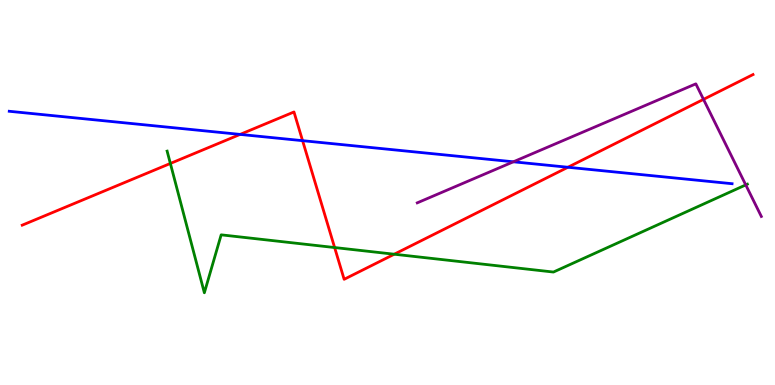[{'lines': ['blue', 'red'], 'intersections': [{'x': 3.1, 'y': 6.51}, {'x': 3.9, 'y': 6.35}, {'x': 7.33, 'y': 5.66}]}, {'lines': ['green', 'red'], 'intersections': [{'x': 2.2, 'y': 5.75}, {'x': 4.32, 'y': 3.57}, {'x': 5.09, 'y': 3.4}]}, {'lines': ['purple', 'red'], 'intersections': [{'x': 9.08, 'y': 7.42}]}, {'lines': ['blue', 'green'], 'intersections': []}, {'lines': ['blue', 'purple'], 'intersections': [{'x': 6.62, 'y': 5.8}]}, {'lines': ['green', 'purple'], 'intersections': [{'x': 9.62, 'y': 5.2}]}]